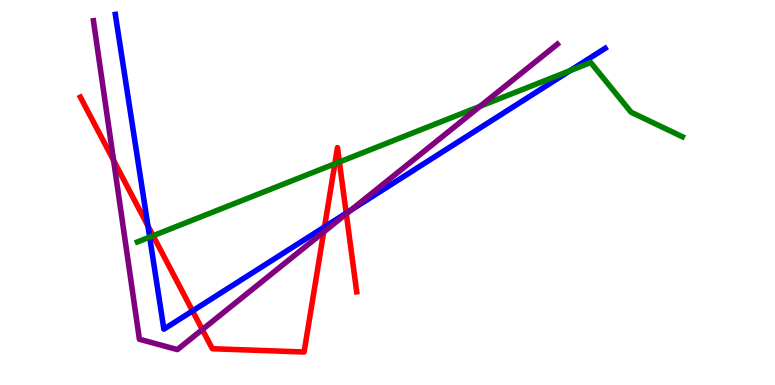[{'lines': ['blue', 'red'], 'intersections': [{'x': 1.91, 'y': 4.13}, {'x': 2.48, 'y': 1.92}, {'x': 4.19, 'y': 4.11}, {'x': 4.47, 'y': 4.46}]}, {'lines': ['green', 'red'], 'intersections': [{'x': 1.98, 'y': 3.88}, {'x': 4.32, 'y': 5.75}, {'x': 4.38, 'y': 5.79}]}, {'lines': ['purple', 'red'], 'intersections': [{'x': 1.47, 'y': 5.83}, {'x': 2.61, 'y': 1.44}, {'x': 4.18, 'y': 3.97}, {'x': 4.47, 'y': 4.45}]}, {'lines': ['blue', 'green'], 'intersections': [{'x': 1.93, 'y': 3.84}, {'x': 7.35, 'y': 8.16}]}, {'lines': ['blue', 'purple'], 'intersections': [{'x': 4.53, 'y': 4.54}]}, {'lines': ['green', 'purple'], 'intersections': [{'x': 6.19, 'y': 7.24}]}]